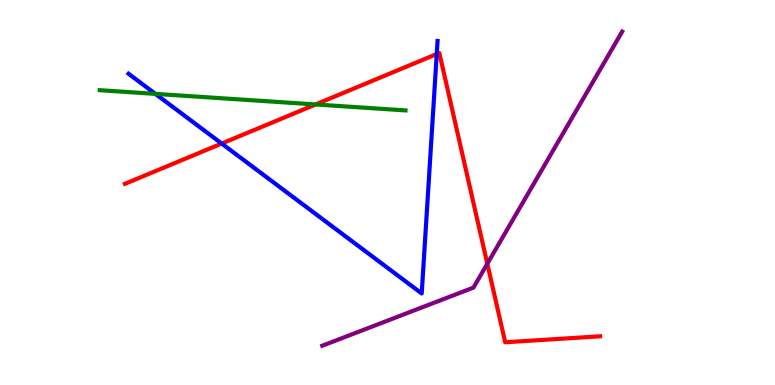[{'lines': ['blue', 'red'], 'intersections': [{'x': 2.86, 'y': 6.27}, {'x': 5.64, 'y': 8.6}]}, {'lines': ['green', 'red'], 'intersections': [{'x': 4.07, 'y': 7.29}]}, {'lines': ['purple', 'red'], 'intersections': [{'x': 6.29, 'y': 3.15}]}, {'lines': ['blue', 'green'], 'intersections': [{'x': 2.01, 'y': 7.56}]}, {'lines': ['blue', 'purple'], 'intersections': []}, {'lines': ['green', 'purple'], 'intersections': []}]